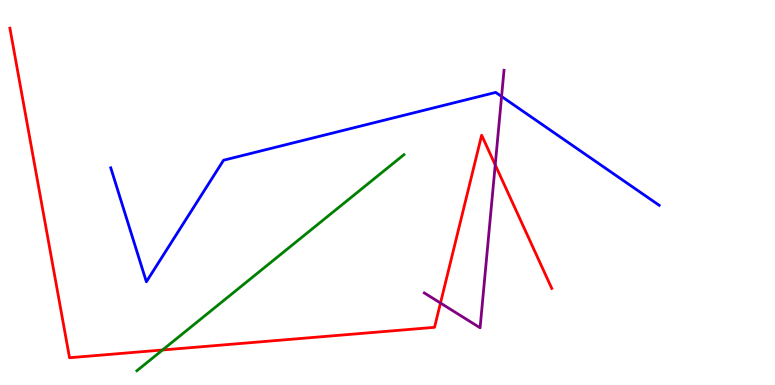[{'lines': ['blue', 'red'], 'intersections': []}, {'lines': ['green', 'red'], 'intersections': [{'x': 2.1, 'y': 0.909}]}, {'lines': ['purple', 'red'], 'intersections': [{'x': 5.68, 'y': 2.13}, {'x': 6.39, 'y': 5.72}]}, {'lines': ['blue', 'green'], 'intersections': []}, {'lines': ['blue', 'purple'], 'intersections': [{'x': 6.47, 'y': 7.49}]}, {'lines': ['green', 'purple'], 'intersections': []}]